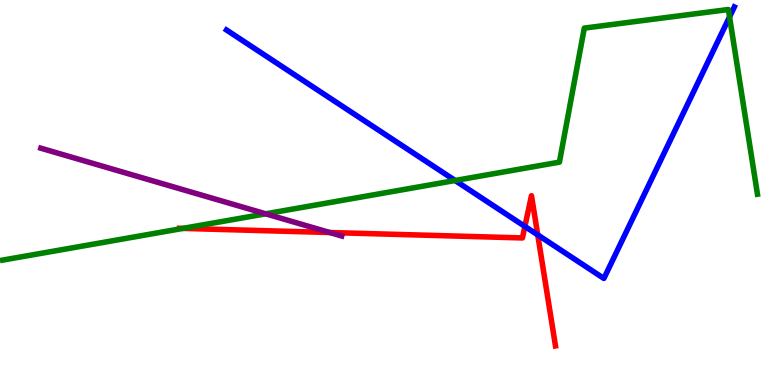[{'lines': ['blue', 'red'], 'intersections': [{'x': 6.77, 'y': 4.12}, {'x': 6.94, 'y': 3.9}]}, {'lines': ['green', 'red'], 'intersections': [{'x': 2.36, 'y': 4.07}]}, {'lines': ['purple', 'red'], 'intersections': [{'x': 4.26, 'y': 3.96}]}, {'lines': ['blue', 'green'], 'intersections': [{'x': 5.87, 'y': 5.31}, {'x': 9.41, 'y': 9.56}]}, {'lines': ['blue', 'purple'], 'intersections': []}, {'lines': ['green', 'purple'], 'intersections': [{'x': 3.43, 'y': 4.45}]}]